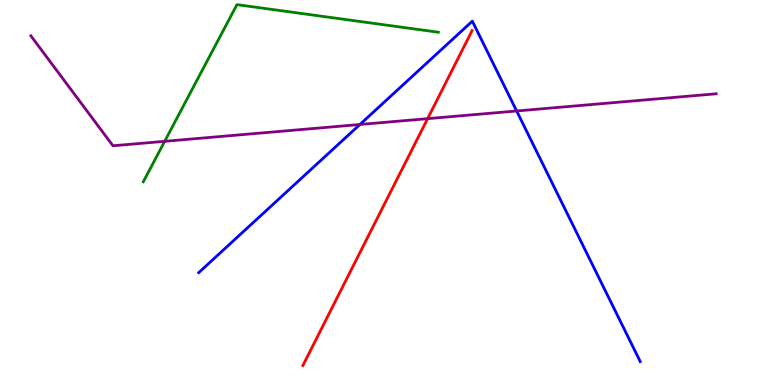[{'lines': ['blue', 'red'], 'intersections': []}, {'lines': ['green', 'red'], 'intersections': []}, {'lines': ['purple', 'red'], 'intersections': [{'x': 5.52, 'y': 6.92}]}, {'lines': ['blue', 'green'], 'intersections': []}, {'lines': ['blue', 'purple'], 'intersections': [{'x': 4.64, 'y': 6.77}, {'x': 6.67, 'y': 7.12}]}, {'lines': ['green', 'purple'], 'intersections': [{'x': 2.12, 'y': 6.33}]}]